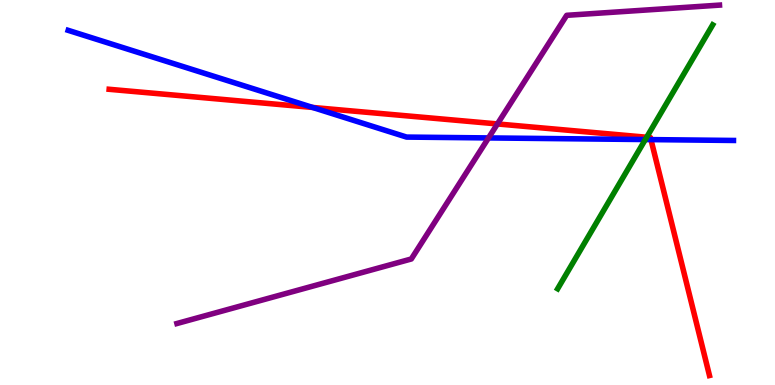[{'lines': ['blue', 'red'], 'intersections': [{'x': 4.03, 'y': 7.21}, {'x': 8.4, 'y': 6.37}]}, {'lines': ['green', 'red'], 'intersections': [{'x': 8.34, 'y': 6.43}]}, {'lines': ['purple', 'red'], 'intersections': [{'x': 6.42, 'y': 6.78}]}, {'lines': ['blue', 'green'], 'intersections': [{'x': 8.33, 'y': 6.38}]}, {'lines': ['blue', 'purple'], 'intersections': [{'x': 6.3, 'y': 6.42}]}, {'lines': ['green', 'purple'], 'intersections': []}]